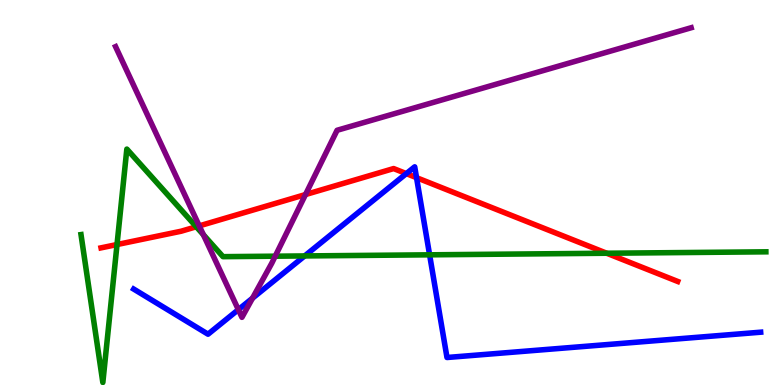[{'lines': ['blue', 'red'], 'intersections': [{'x': 5.24, 'y': 5.49}, {'x': 5.37, 'y': 5.39}]}, {'lines': ['green', 'red'], 'intersections': [{'x': 1.51, 'y': 3.65}, {'x': 2.53, 'y': 4.11}, {'x': 7.83, 'y': 3.42}]}, {'lines': ['purple', 'red'], 'intersections': [{'x': 2.57, 'y': 4.13}, {'x': 3.94, 'y': 4.95}]}, {'lines': ['blue', 'green'], 'intersections': [{'x': 3.93, 'y': 3.35}, {'x': 5.54, 'y': 3.38}]}, {'lines': ['blue', 'purple'], 'intersections': [{'x': 3.08, 'y': 1.96}, {'x': 3.26, 'y': 2.26}]}, {'lines': ['green', 'purple'], 'intersections': [{'x': 2.62, 'y': 3.9}, {'x': 3.55, 'y': 3.35}]}]